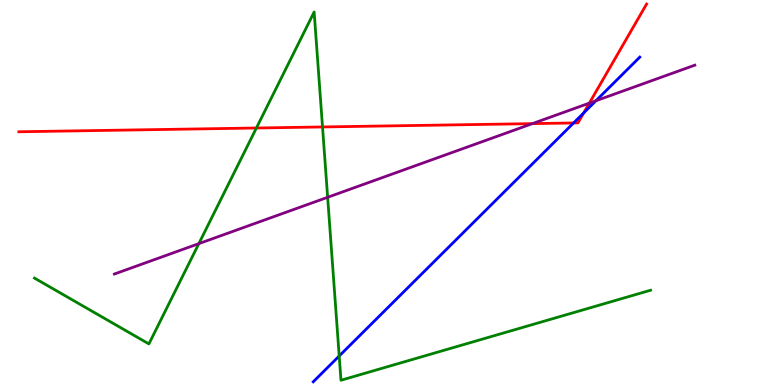[{'lines': ['blue', 'red'], 'intersections': [{'x': 7.4, 'y': 6.81}, {'x': 7.53, 'y': 7.07}]}, {'lines': ['green', 'red'], 'intersections': [{'x': 3.31, 'y': 6.68}, {'x': 4.16, 'y': 6.7}]}, {'lines': ['purple', 'red'], 'intersections': [{'x': 6.87, 'y': 6.79}, {'x': 7.6, 'y': 7.32}]}, {'lines': ['blue', 'green'], 'intersections': [{'x': 4.38, 'y': 0.753}]}, {'lines': ['blue', 'purple'], 'intersections': [{'x': 7.69, 'y': 7.38}]}, {'lines': ['green', 'purple'], 'intersections': [{'x': 2.57, 'y': 3.67}, {'x': 4.23, 'y': 4.88}]}]